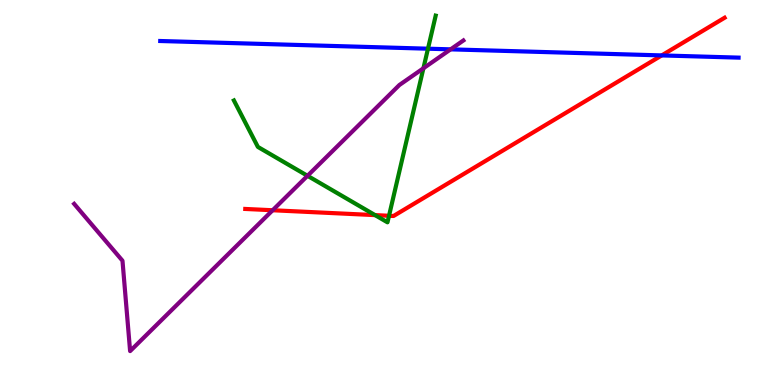[{'lines': ['blue', 'red'], 'intersections': [{'x': 8.54, 'y': 8.56}]}, {'lines': ['green', 'red'], 'intersections': [{'x': 4.84, 'y': 4.41}, {'x': 5.02, 'y': 4.4}]}, {'lines': ['purple', 'red'], 'intersections': [{'x': 3.52, 'y': 4.54}]}, {'lines': ['blue', 'green'], 'intersections': [{'x': 5.52, 'y': 8.74}]}, {'lines': ['blue', 'purple'], 'intersections': [{'x': 5.81, 'y': 8.72}]}, {'lines': ['green', 'purple'], 'intersections': [{'x': 3.97, 'y': 5.43}, {'x': 5.46, 'y': 8.23}]}]